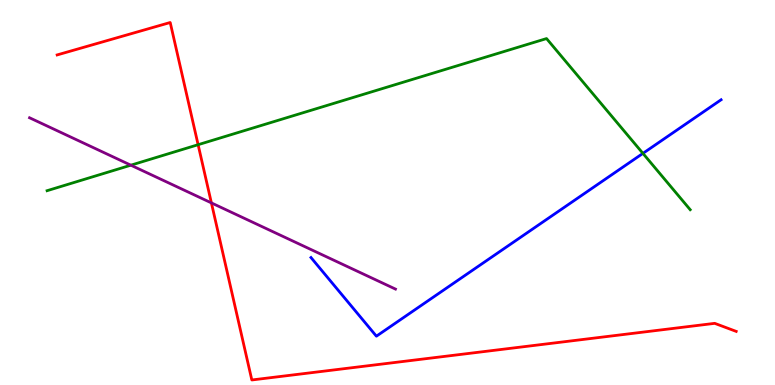[{'lines': ['blue', 'red'], 'intersections': []}, {'lines': ['green', 'red'], 'intersections': [{'x': 2.56, 'y': 6.24}]}, {'lines': ['purple', 'red'], 'intersections': [{'x': 2.73, 'y': 4.73}]}, {'lines': ['blue', 'green'], 'intersections': [{'x': 8.3, 'y': 6.02}]}, {'lines': ['blue', 'purple'], 'intersections': []}, {'lines': ['green', 'purple'], 'intersections': [{'x': 1.69, 'y': 5.71}]}]